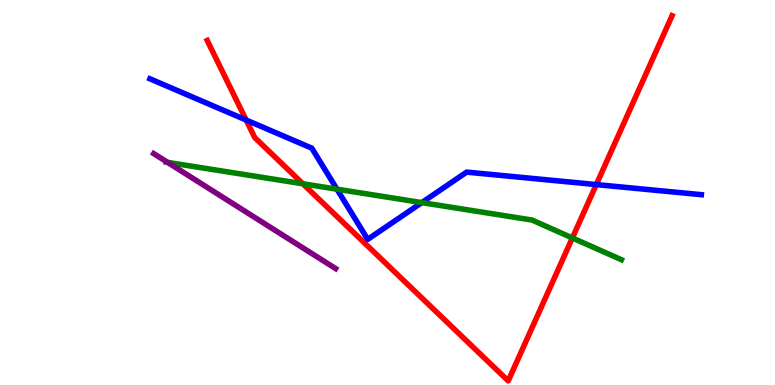[{'lines': ['blue', 'red'], 'intersections': [{'x': 3.18, 'y': 6.88}, {'x': 7.69, 'y': 5.21}]}, {'lines': ['green', 'red'], 'intersections': [{'x': 3.91, 'y': 5.23}, {'x': 7.39, 'y': 3.82}]}, {'lines': ['purple', 'red'], 'intersections': []}, {'lines': ['blue', 'green'], 'intersections': [{'x': 4.35, 'y': 5.09}, {'x': 5.44, 'y': 4.74}]}, {'lines': ['blue', 'purple'], 'intersections': []}, {'lines': ['green', 'purple'], 'intersections': [{'x': 2.16, 'y': 5.78}]}]